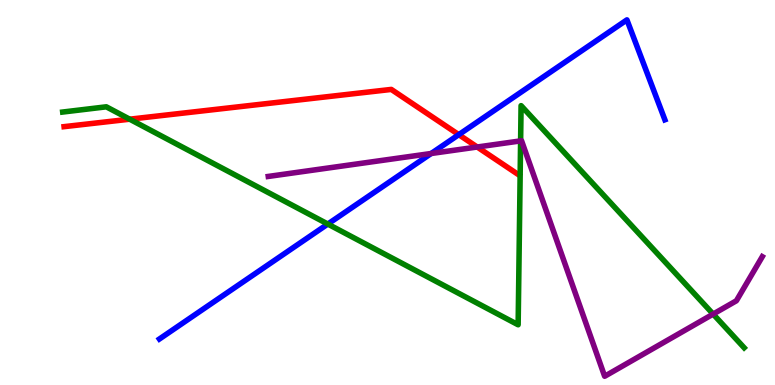[{'lines': ['blue', 'red'], 'intersections': [{'x': 5.92, 'y': 6.5}]}, {'lines': ['green', 'red'], 'intersections': [{'x': 1.67, 'y': 6.9}]}, {'lines': ['purple', 'red'], 'intersections': [{'x': 6.16, 'y': 6.18}]}, {'lines': ['blue', 'green'], 'intersections': [{'x': 4.23, 'y': 4.18}]}, {'lines': ['blue', 'purple'], 'intersections': [{'x': 5.56, 'y': 6.01}]}, {'lines': ['green', 'purple'], 'intersections': [{'x': 6.72, 'y': 6.34}, {'x': 9.2, 'y': 1.84}]}]